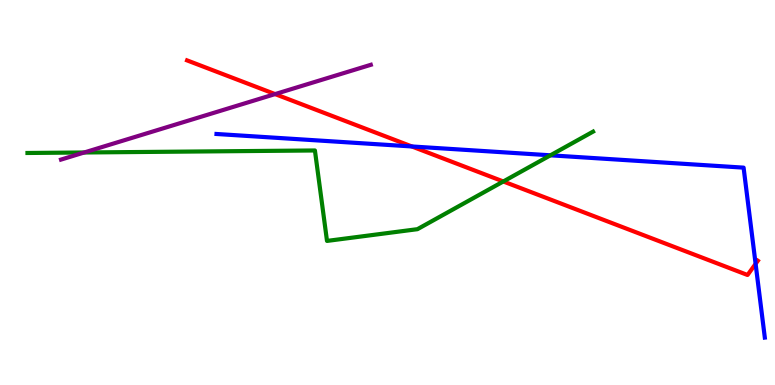[{'lines': ['blue', 'red'], 'intersections': [{'x': 5.31, 'y': 6.2}, {'x': 9.75, 'y': 3.15}]}, {'lines': ['green', 'red'], 'intersections': [{'x': 6.49, 'y': 5.29}]}, {'lines': ['purple', 'red'], 'intersections': [{'x': 3.55, 'y': 7.56}]}, {'lines': ['blue', 'green'], 'intersections': [{'x': 7.1, 'y': 5.97}]}, {'lines': ['blue', 'purple'], 'intersections': []}, {'lines': ['green', 'purple'], 'intersections': [{'x': 1.09, 'y': 6.04}]}]